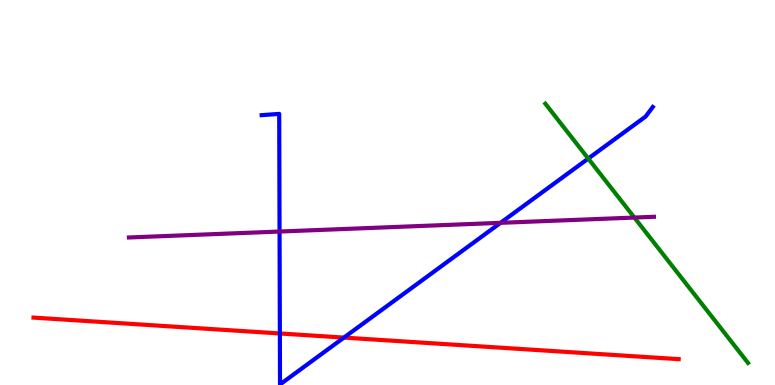[{'lines': ['blue', 'red'], 'intersections': [{'x': 3.61, 'y': 1.34}, {'x': 4.44, 'y': 1.23}]}, {'lines': ['green', 'red'], 'intersections': []}, {'lines': ['purple', 'red'], 'intersections': []}, {'lines': ['blue', 'green'], 'intersections': [{'x': 7.59, 'y': 5.88}]}, {'lines': ['blue', 'purple'], 'intersections': [{'x': 3.61, 'y': 3.99}, {'x': 6.46, 'y': 4.21}]}, {'lines': ['green', 'purple'], 'intersections': [{'x': 8.19, 'y': 4.35}]}]